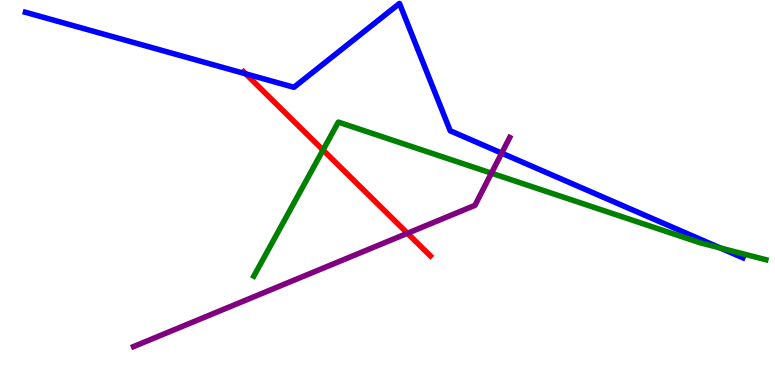[{'lines': ['blue', 'red'], 'intersections': [{'x': 3.17, 'y': 8.08}]}, {'lines': ['green', 'red'], 'intersections': [{'x': 4.17, 'y': 6.1}]}, {'lines': ['purple', 'red'], 'intersections': [{'x': 5.26, 'y': 3.94}]}, {'lines': ['blue', 'green'], 'intersections': [{'x': 9.29, 'y': 3.56}]}, {'lines': ['blue', 'purple'], 'intersections': [{'x': 6.47, 'y': 6.02}]}, {'lines': ['green', 'purple'], 'intersections': [{'x': 6.34, 'y': 5.5}]}]